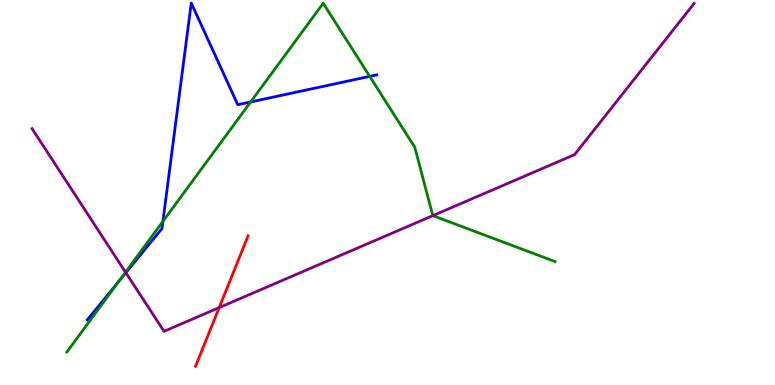[{'lines': ['blue', 'red'], 'intersections': []}, {'lines': ['green', 'red'], 'intersections': []}, {'lines': ['purple', 'red'], 'intersections': [{'x': 2.83, 'y': 2.01}]}, {'lines': ['blue', 'green'], 'intersections': [{'x': 1.54, 'y': 2.7}, {'x': 2.1, 'y': 4.25}, {'x': 3.23, 'y': 7.35}, {'x': 4.77, 'y': 8.02}]}, {'lines': ['blue', 'purple'], 'intersections': [{'x': 1.62, 'y': 2.92}]}, {'lines': ['green', 'purple'], 'intersections': [{'x': 1.62, 'y': 2.93}, {'x': 5.59, 'y': 4.4}]}]